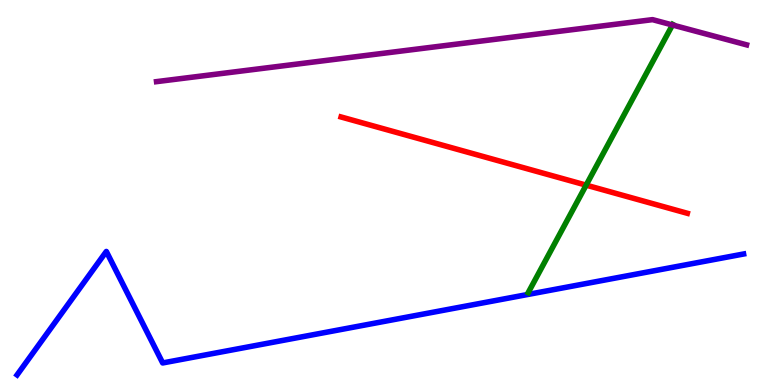[{'lines': ['blue', 'red'], 'intersections': []}, {'lines': ['green', 'red'], 'intersections': [{'x': 7.56, 'y': 5.19}]}, {'lines': ['purple', 'red'], 'intersections': []}, {'lines': ['blue', 'green'], 'intersections': []}, {'lines': ['blue', 'purple'], 'intersections': []}, {'lines': ['green', 'purple'], 'intersections': [{'x': 8.68, 'y': 9.35}]}]